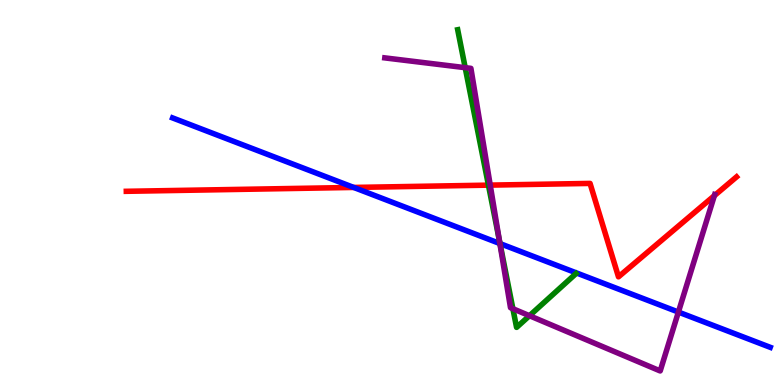[{'lines': ['blue', 'red'], 'intersections': [{'x': 4.56, 'y': 5.13}]}, {'lines': ['green', 'red'], 'intersections': [{'x': 6.3, 'y': 5.19}]}, {'lines': ['purple', 'red'], 'intersections': [{'x': 6.33, 'y': 5.19}, {'x': 9.22, 'y': 4.92}]}, {'lines': ['blue', 'green'], 'intersections': [{'x': 6.45, 'y': 3.67}]}, {'lines': ['blue', 'purple'], 'intersections': [{'x': 6.45, 'y': 3.67}, {'x': 8.75, 'y': 1.89}]}, {'lines': ['green', 'purple'], 'intersections': [{'x': 6.0, 'y': 8.24}, {'x': 6.44, 'y': 3.75}, {'x': 6.62, 'y': 1.98}, {'x': 6.83, 'y': 1.8}]}]